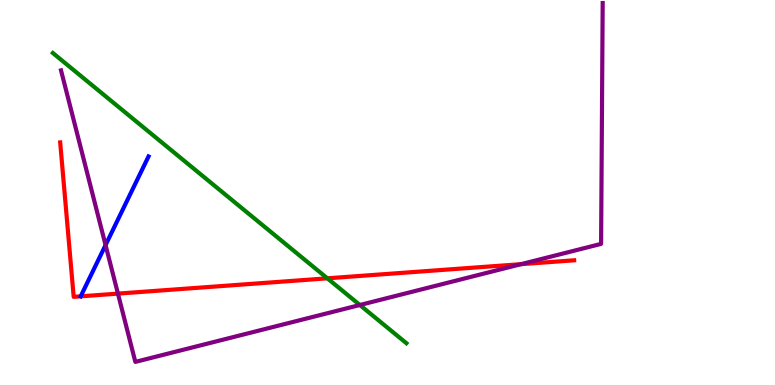[{'lines': ['blue', 'red'], 'intersections': []}, {'lines': ['green', 'red'], 'intersections': [{'x': 4.22, 'y': 2.77}]}, {'lines': ['purple', 'red'], 'intersections': [{'x': 1.52, 'y': 2.37}, {'x': 6.72, 'y': 3.14}]}, {'lines': ['blue', 'green'], 'intersections': []}, {'lines': ['blue', 'purple'], 'intersections': [{'x': 1.36, 'y': 3.63}]}, {'lines': ['green', 'purple'], 'intersections': [{'x': 4.64, 'y': 2.08}]}]